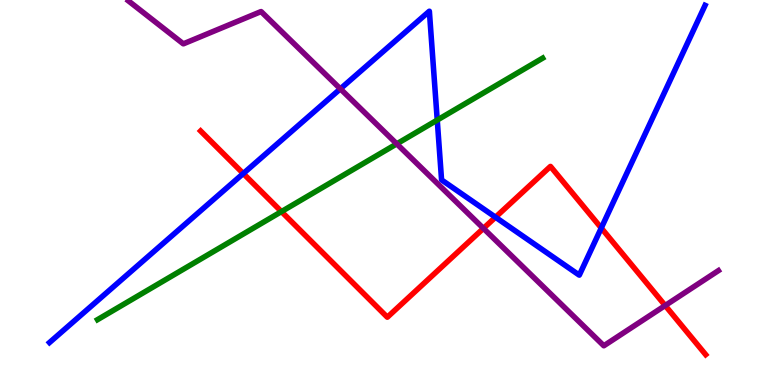[{'lines': ['blue', 'red'], 'intersections': [{'x': 3.14, 'y': 5.49}, {'x': 6.39, 'y': 4.36}, {'x': 7.76, 'y': 4.08}]}, {'lines': ['green', 'red'], 'intersections': [{'x': 3.63, 'y': 4.5}]}, {'lines': ['purple', 'red'], 'intersections': [{'x': 6.24, 'y': 4.07}, {'x': 8.58, 'y': 2.06}]}, {'lines': ['blue', 'green'], 'intersections': [{'x': 5.64, 'y': 6.88}]}, {'lines': ['blue', 'purple'], 'intersections': [{'x': 4.39, 'y': 7.69}]}, {'lines': ['green', 'purple'], 'intersections': [{'x': 5.12, 'y': 6.26}]}]